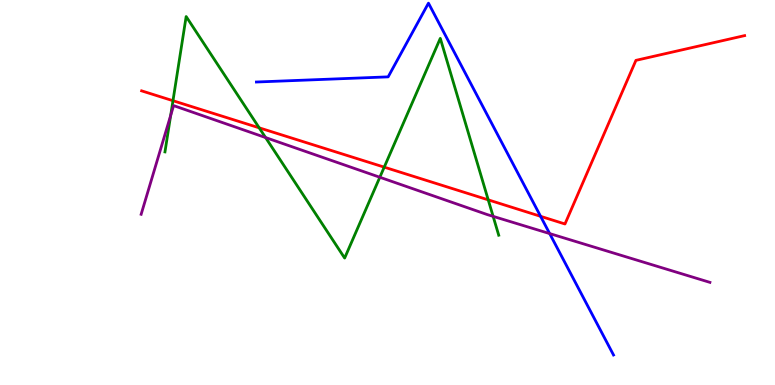[{'lines': ['blue', 'red'], 'intersections': [{'x': 6.98, 'y': 4.38}]}, {'lines': ['green', 'red'], 'intersections': [{'x': 2.23, 'y': 7.38}, {'x': 3.34, 'y': 6.68}, {'x': 4.96, 'y': 5.66}, {'x': 6.3, 'y': 4.81}]}, {'lines': ['purple', 'red'], 'intersections': []}, {'lines': ['blue', 'green'], 'intersections': []}, {'lines': ['blue', 'purple'], 'intersections': [{'x': 7.09, 'y': 3.93}]}, {'lines': ['green', 'purple'], 'intersections': [{'x': 2.2, 'y': 7.0}, {'x': 3.43, 'y': 6.43}, {'x': 4.9, 'y': 5.4}, {'x': 6.36, 'y': 4.38}]}]